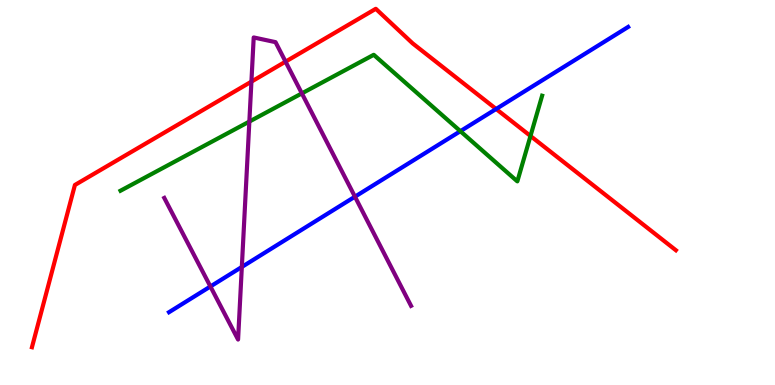[{'lines': ['blue', 'red'], 'intersections': [{'x': 6.4, 'y': 7.17}]}, {'lines': ['green', 'red'], 'intersections': [{'x': 6.84, 'y': 6.47}]}, {'lines': ['purple', 'red'], 'intersections': [{'x': 3.24, 'y': 7.88}, {'x': 3.68, 'y': 8.4}]}, {'lines': ['blue', 'green'], 'intersections': [{'x': 5.94, 'y': 6.59}]}, {'lines': ['blue', 'purple'], 'intersections': [{'x': 2.72, 'y': 2.56}, {'x': 3.12, 'y': 3.07}, {'x': 4.58, 'y': 4.89}]}, {'lines': ['green', 'purple'], 'intersections': [{'x': 3.22, 'y': 6.84}, {'x': 3.89, 'y': 7.57}]}]